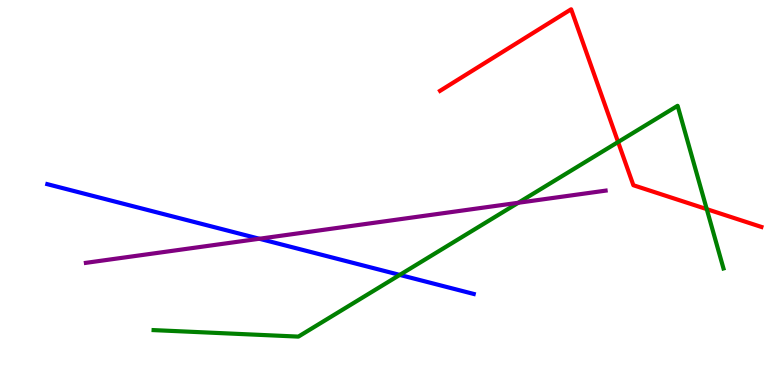[{'lines': ['blue', 'red'], 'intersections': []}, {'lines': ['green', 'red'], 'intersections': [{'x': 7.98, 'y': 6.31}, {'x': 9.12, 'y': 4.57}]}, {'lines': ['purple', 'red'], 'intersections': []}, {'lines': ['blue', 'green'], 'intersections': [{'x': 5.16, 'y': 2.86}]}, {'lines': ['blue', 'purple'], 'intersections': [{'x': 3.35, 'y': 3.8}]}, {'lines': ['green', 'purple'], 'intersections': [{'x': 6.69, 'y': 4.73}]}]